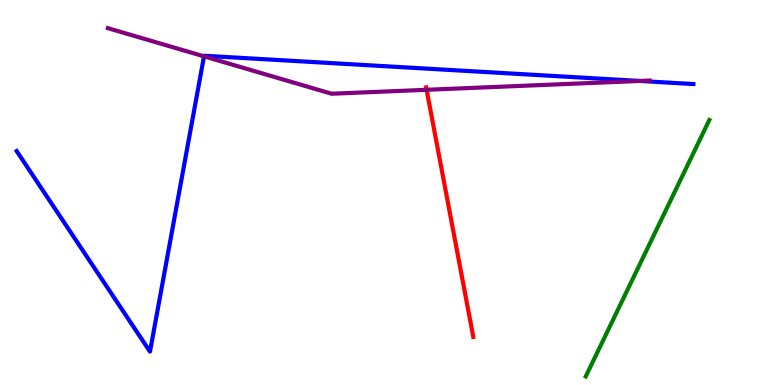[{'lines': ['blue', 'red'], 'intersections': []}, {'lines': ['green', 'red'], 'intersections': []}, {'lines': ['purple', 'red'], 'intersections': [{'x': 5.5, 'y': 7.67}]}, {'lines': ['blue', 'green'], 'intersections': []}, {'lines': ['blue', 'purple'], 'intersections': [{'x': 2.63, 'y': 8.54}, {'x': 8.26, 'y': 7.9}]}, {'lines': ['green', 'purple'], 'intersections': []}]